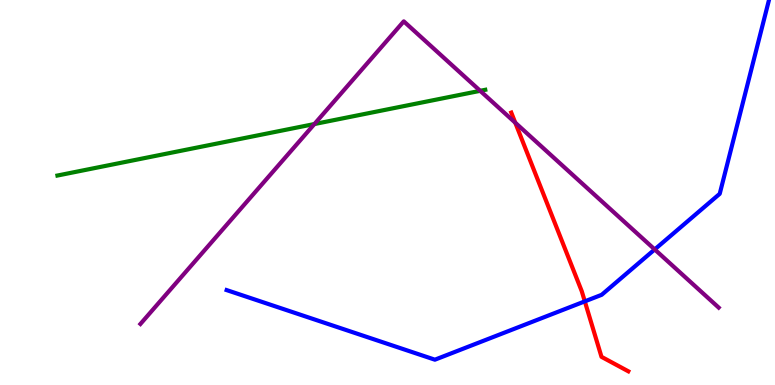[{'lines': ['blue', 'red'], 'intersections': [{'x': 7.55, 'y': 2.17}]}, {'lines': ['green', 'red'], 'intersections': []}, {'lines': ['purple', 'red'], 'intersections': [{'x': 6.65, 'y': 6.81}]}, {'lines': ['blue', 'green'], 'intersections': []}, {'lines': ['blue', 'purple'], 'intersections': [{'x': 8.45, 'y': 3.52}]}, {'lines': ['green', 'purple'], 'intersections': [{'x': 4.06, 'y': 6.78}, {'x': 6.2, 'y': 7.64}]}]